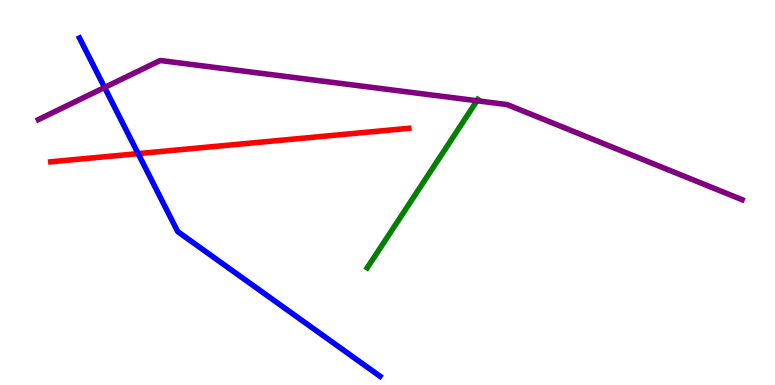[{'lines': ['blue', 'red'], 'intersections': [{'x': 1.78, 'y': 6.01}]}, {'lines': ['green', 'red'], 'intersections': []}, {'lines': ['purple', 'red'], 'intersections': []}, {'lines': ['blue', 'green'], 'intersections': []}, {'lines': ['blue', 'purple'], 'intersections': [{'x': 1.35, 'y': 7.73}]}, {'lines': ['green', 'purple'], 'intersections': [{'x': 6.15, 'y': 7.38}]}]